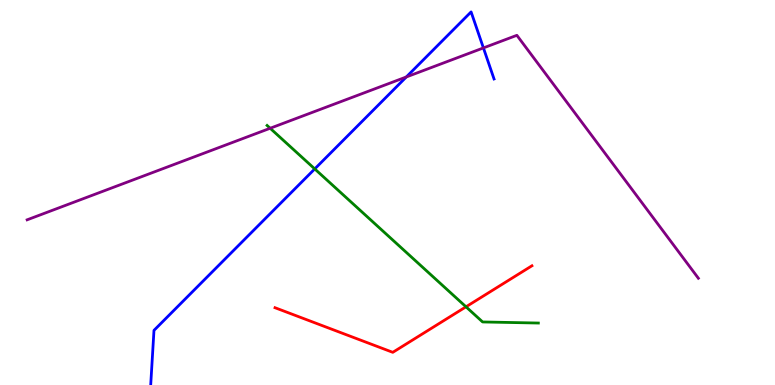[{'lines': ['blue', 'red'], 'intersections': []}, {'lines': ['green', 'red'], 'intersections': [{'x': 6.01, 'y': 2.03}]}, {'lines': ['purple', 'red'], 'intersections': []}, {'lines': ['blue', 'green'], 'intersections': [{'x': 4.06, 'y': 5.61}]}, {'lines': ['blue', 'purple'], 'intersections': [{'x': 5.24, 'y': 8.0}, {'x': 6.24, 'y': 8.76}]}, {'lines': ['green', 'purple'], 'intersections': [{'x': 3.49, 'y': 6.67}]}]